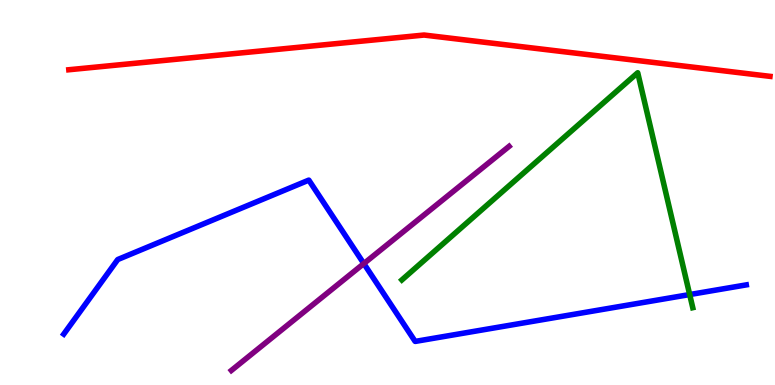[{'lines': ['blue', 'red'], 'intersections': []}, {'lines': ['green', 'red'], 'intersections': []}, {'lines': ['purple', 'red'], 'intersections': []}, {'lines': ['blue', 'green'], 'intersections': [{'x': 8.9, 'y': 2.35}]}, {'lines': ['blue', 'purple'], 'intersections': [{'x': 4.69, 'y': 3.15}]}, {'lines': ['green', 'purple'], 'intersections': []}]